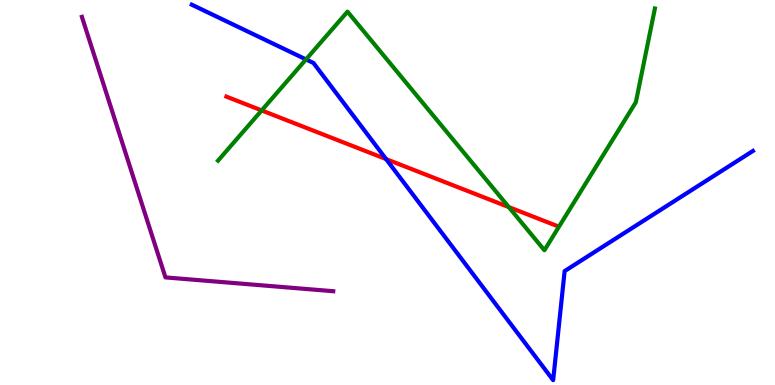[{'lines': ['blue', 'red'], 'intersections': [{'x': 4.98, 'y': 5.87}]}, {'lines': ['green', 'red'], 'intersections': [{'x': 3.38, 'y': 7.13}, {'x': 6.56, 'y': 4.62}]}, {'lines': ['purple', 'red'], 'intersections': []}, {'lines': ['blue', 'green'], 'intersections': [{'x': 3.95, 'y': 8.46}]}, {'lines': ['blue', 'purple'], 'intersections': []}, {'lines': ['green', 'purple'], 'intersections': []}]